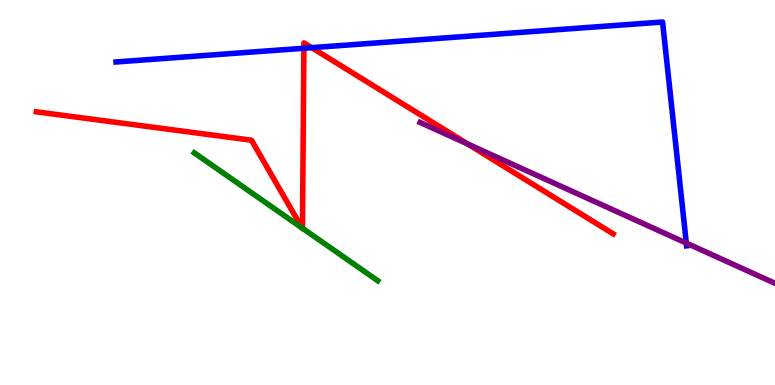[{'lines': ['blue', 'red'], 'intersections': [{'x': 3.92, 'y': 8.75}, {'x': 4.02, 'y': 8.76}]}, {'lines': ['green', 'red'], 'intersections': [{'x': 3.9, 'y': 4.08}, {'x': 3.9, 'y': 4.07}]}, {'lines': ['purple', 'red'], 'intersections': [{'x': 6.03, 'y': 6.26}]}, {'lines': ['blue', 'green'], 'intersections': []}, {'lines': ['blue', 'purple'], 'intersections': [{'x': 8.86, 'y': 3.69}]}, {'lines': ['green', 'purple'], 'intersections': []}]